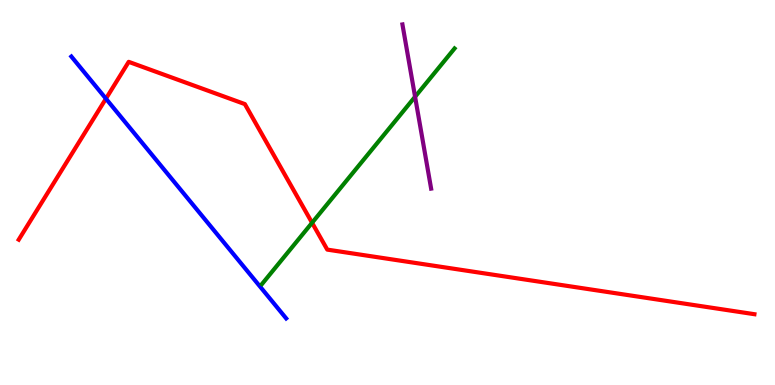[{'lines': ['blue', 'red'], 'intersections': [{'x': 1.37, 'y': 7.44}]}, {'lines': ['green', 'red'], 'intersections': [{'x': 4.03, 'y': 4.21}]}, {'lines': ['purple', 'red'], 'intersections': []}, {'lines': ['blue', 'green'], 'intersections': []}, {'lines': ['blue', 'purple'], 'intersections': []}, {'lines': ['green', 'purple'], 'intersections': [{'x': 5.36, 'y': 7.49}]}]